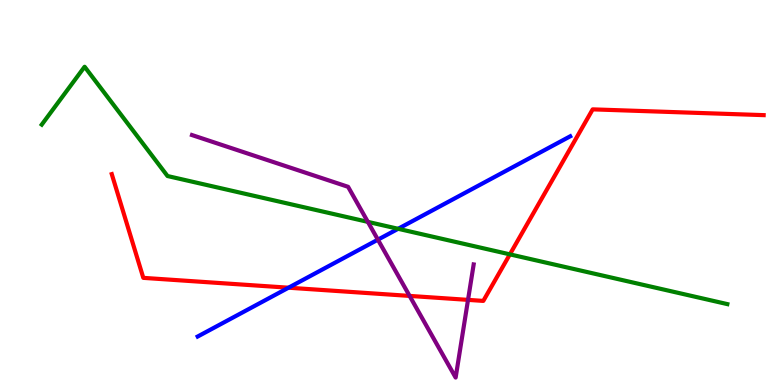[{'lines': ['blue', 'red'], 'intersections': [{'x': 3.72, 'y': 2.53}]}, {'lines': ['green', 'red'], 'intersections': [{'x': 6.58, 'y': 3.39}]}, {'lines': ['purple', 'red'], 'intersections': [{'x': 5.29, 'y': 2.31}, {'x': 6.04, 'y': 2.21}]}, {'lines': ['blue', 'green'], 'intersections': [{'x': 5.14, 'y': 4.06}]}, {'lines': ['blue', 'purple'], 'intersections': [{'x': 4.88, 'y': 3.77}]}, {'lines': ['green', 'purple'], 'intersections': [{'x': 4.75, 'y': 4.24}]}]